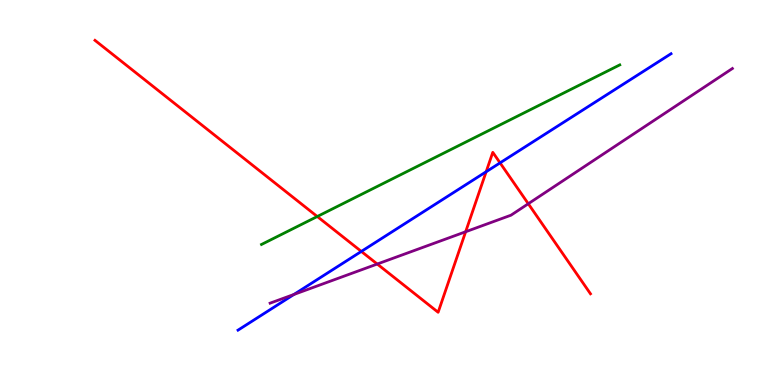[{'lines': ['blue', 'red'], 'intersections': [{'x': 4.66, 'y': 3.47}, {'x': 6.27, 'y': 5.54}, {'x': 6.45, 'y': 5.77}]}, {'lines': ['green', 'red'], 'intersections': [{'x': 4.09, 'y': 4.38}]}, {'lines': ['purple', 'red'], 'intersections': [{'x': 4.87, 'y': 3.14}, {'x': 6.01, 'y': 3.98}, {'x': 6.82, 'y': 4.71}]}, {'lines': ['blue', 'green'], 'intersections': []}, {'lines': ['blue', 'purple'], 'intersections': [{'x': 3.79, 'y': 2.35}]}, {'lines': ['green', 'purple'], 'intersections': []}]